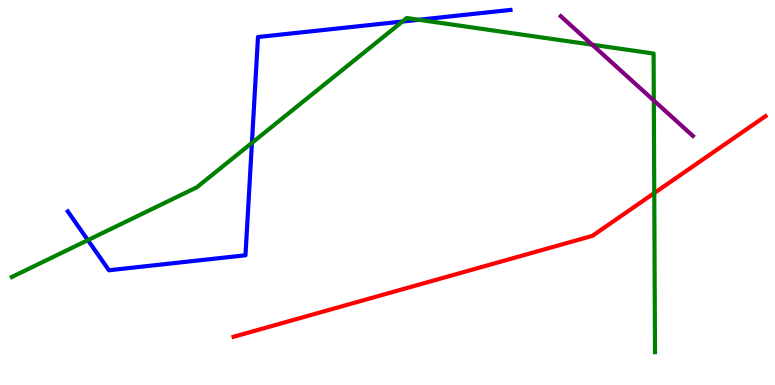[{'lines': ['blue', 'red'], 'intersections': []}, {'lines': ['green', 'red'], 'intersections': [{'x': 8.44, 'y': 4.98}]}, {'lines': ['purple', 'red'], 'intersections': []}, {'lines': ['blue', 'green'], 'intersections': [{'x': 1.13, 'y': 3.76}, {'x': 3.25, 'y': 6.29}, {'x': 5.19, 'y': 9.44}, {'x': 5.4, 'y': 9.49}]}, {'lines': ['blue', 'purple'], 'intersections': []}, {'lines': ['green', 'purple'], 'intersections': [{'x': 7.64, 'y': 8.84}, {'x': 8.44, 'y': 7.39}]}]